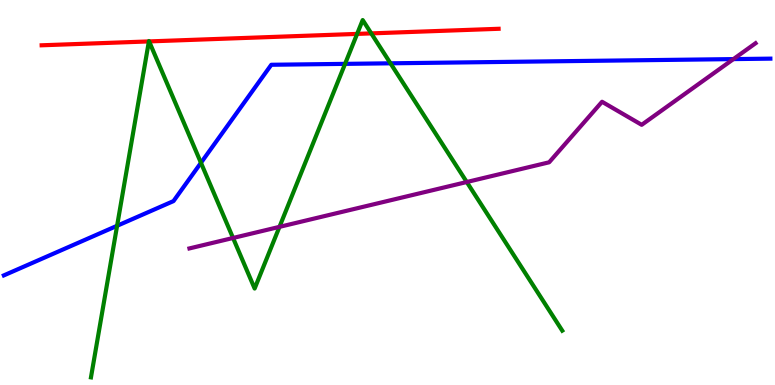[{'lines': ['blue', 'red'], 'intersections': []}, {'lines': ['green', 'red'], 'intersections': [{'x': 1.92, 'y': 8.92}, {'x': 1.92, 'y': 8.92}, {'x': 4.61, 'y': 9.12}, {'x': 4.79, 'y': 9.13}]}, {'lines': ['purple', 'red'], 'intersections': []}, {'lines': ['blue', 'green'], 'intersections': [{'x': 1.51, 'y': 4.14}, {'x': 2.59, 'y': 5.77}, {'x': 4.45, 'y': 8.34}, {'x': 5.04, 'y': 8.36}]}, {'lines': ['blue', 'purple'], 'intersections': [{'x': 9.46, 'y': 8.46}]}, {'lines': ['green', 'purple'], 'intersections': [{'x': 3.01, 'y': 3.82}, {'x': 3.61, 'y': 4.11}, {'x': 6.02, 'y': 5.27}]}]